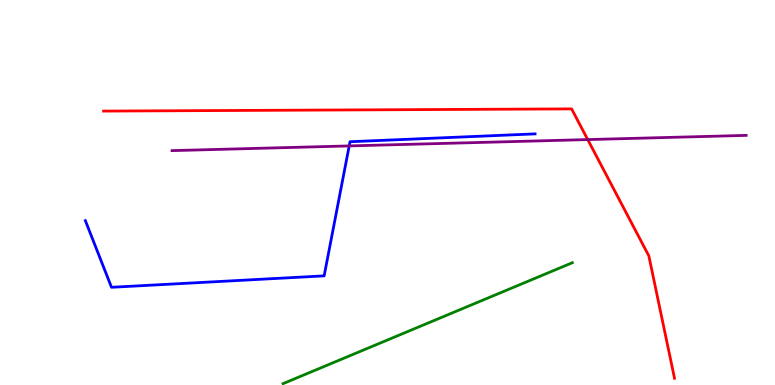[{'lines': ['blue', 'red'], 'intersections': []}, {'lines': ['green', 'red'], 'intersections': []}, {'lines': ['purple', 'red'], 'intersections': [{'x': 7.58, 'y': 6.37}]}, {'lines': ['blue', 'green'], 'intersections': []}, {'lines': ['blue', 'purple'], 'intersections': [{'x': 4.51, 'y': 6.21}]}, {'lines': ['green', 'purple'], 'intersections': []}]